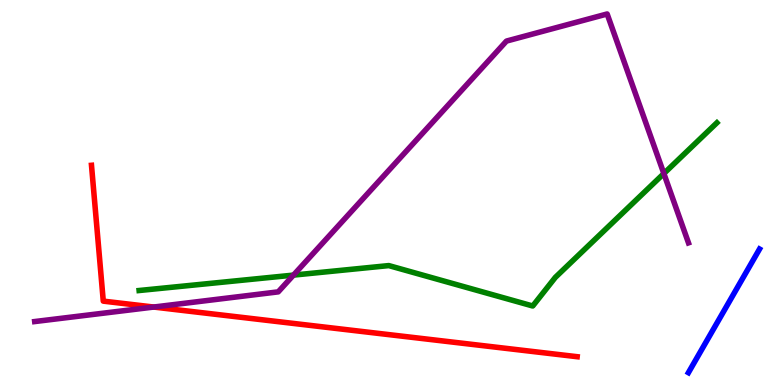[{'lines': ['blue', 'red'], 'intersections': []}, {'lines': ['green', 'red'], 'intersections': []}, {'lines': ['purple', 'red'], 'intersections': [{'x': 1.98, 'y': 2.02}]}, {'lines': ['blue', 'green'], 'intersections': []}, {'lines': ['blue', 'purple'], 'intersections': []}, {'lines': ['green', 'purple'], 'intersections': [{'x': 3.79, 'y': 2.85}, {'x': 8.57, 'y': 5.49}]}]